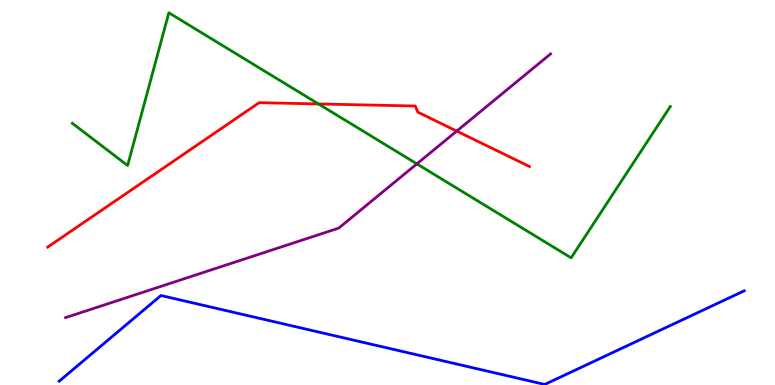[{'lines': ['blue', 'red'], 'intersections': []}, {'lines': ['green', 'red'], 'intersections': [{'x': 4.11, 'y': 7.3}]}, {'lines': ['purple', 'red'], 'intersections': [{'x': 5.89, 'y': 6.59}]}, {'lines': ['blue', 'green'], 'intersections': []}, {'lines': ['blue', 'purple'], 'intersections': []}, {'lines': ['green', 'purple'], 'intersections': [{'x': 5.38, 'y': 5.74}]}]